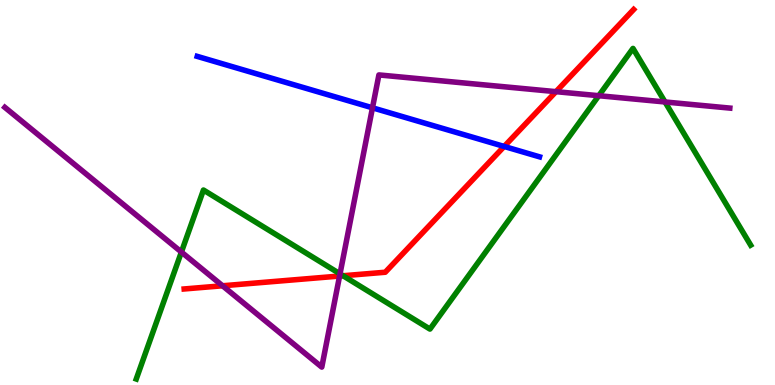[{'lines': ['blue', 'red'], 'intersections': [{'x': 6.51, 'y': 6.2}]}, {'lines': ['green', 'red'], 'intersections': [{'x': 4.43, 'y': 2.84}]}, {'lines': ['purple', 'red'], 'intersections': [{'x': 2.87, 'y': 2.58}, {'x': 4.38, 'y': 2.83}, {'x': 7.17, 'y': 7.62}]}, {'lines': ['blue', 'green'], 'intersections': []}, {'lines': ['blue', 'purple'], 'intersections': [{'x': 4.81, 'y': 7.2}]}, {'lines': ['green', 'purple'], 'intersections': [{'x': 2.34, 'y': 3.45}, {'x': 4.39, 'y': 2.89}, {'x': 7.73, 'y': 7.51}, {'x': 8.58, 'y': 7.35}]}]